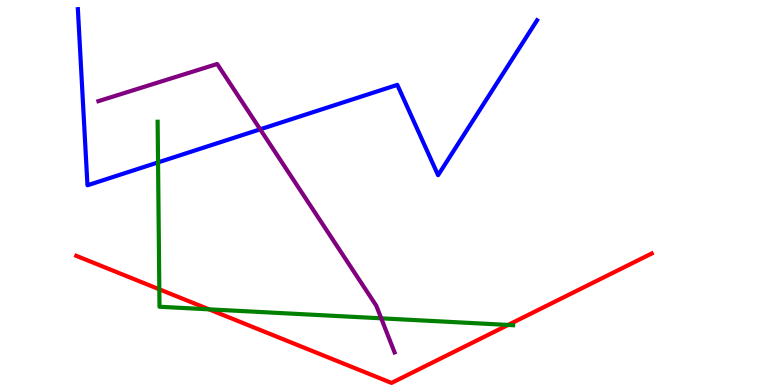[{'lines': ['blue', 'red'], 'intersections': []}, {'lines': ['green', 'red'], 'intersections': [{'x': 2.06, 'y': 2.49}, {'x': 2.7, 'y': 1.97}, {'x': 6.56, 'y': 1.56}]}, {'lines': ['purple', 'red'], 'intersections': []}, {'lines': ['blue', 'green'], 'intersections': [{'x': 2.04, 'y': 5.78}]}, {'lines': ['blue', 'purple'], 'intersections': [{'x': 3.36, 'y': 6.64}]}, {'lines': ['green', 'purple'], 'intersections': [{'x': 4.92, 'y': 1.73}]}]